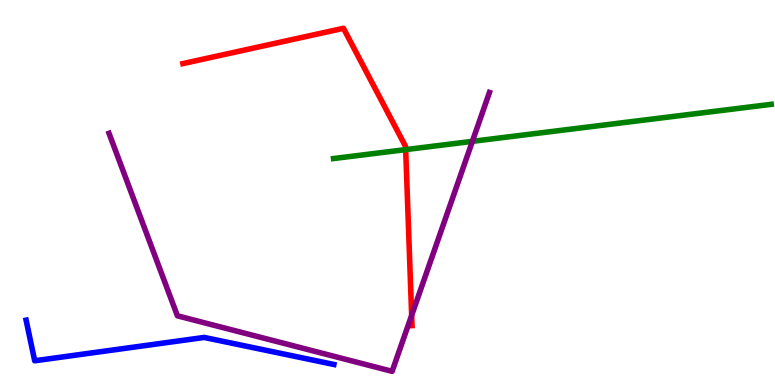[{'lines': ['blue', 'red'], 'intersections': []}, {'lines': ['green', 'red'], 'intersections': [{'x': 5.23, 'y': 6.11}]}, {'lines': ['purple', 'red'], 'intersections': [{'x': 5.31, 'y': 1.81}]}, {'lines': ['blue', 'green'], 'intersections': []}, {'lines': ['blue', 'purple'], 'intersections': []}, {'lines': ['green', 'purple'], 'intersections': [{'x': 6.1, 'y': 6.33}]}]